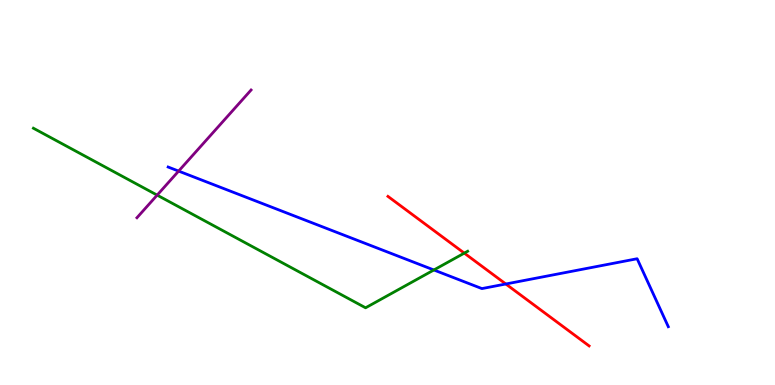[{'lines': ['blue', 'red'], 'intersections': [{'x': 6.53, 'y': 2.62}]}, {'lines': ['green', 'red'], 'intersections': [{'x': 5.99, 'y': 3.43}]}, {'lines': ['purple', 'red'], 'intersections': []}, {'lines': ['blue', 'green'], 'intersections': [{'x': 5.6, 'y': 2.99}]}, {'lines': ['blue', 'purple'], 'intersections': [{'x': 2.3, 'y': 5.56}]}, {'lines': ['green', 'purple'], 'intersections': [{'x': 2.03, 'y': 4.93}]}]